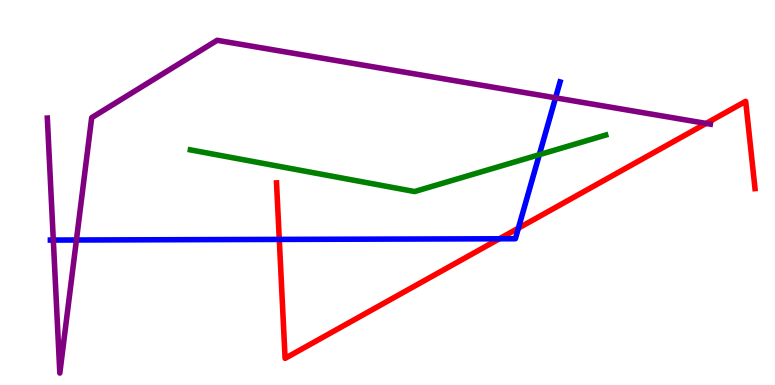[{'lines': ['blue', 'red'], 'intersections': [{'x': 3.6, 'y': 3.78}, {'x': 6.44, 'y': 3.8}, {'x': 6.69, 'y': 4.07}]}, {'lines': ['green', 'red'], 'intersections': []}, {'lines': ['purple', 'red'], 'intersections': [{'x': 9.11, 'y': 6.79}]}, {'lines': ['blue', 'green'], 'intersections': [{'x': 6.96, 'y': 5.98}]}, {'lines': ['blue', 'purple'], 'intersections': [{'x': 0.688, 'y': 3.76}, {'x': 0.986, 'y': 3.77}, {'x': 7.17, 'y': 7.46}]}, {'lines': ['green', 'purple'], 'intersections': []}]